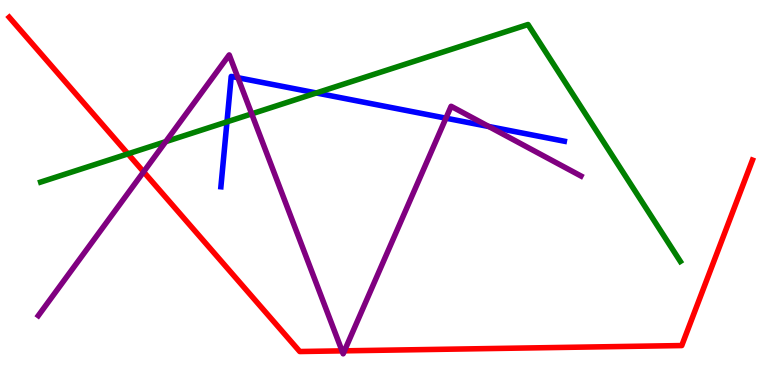[{'lines': ['blue', 'red'], 'intersections': []}, {'lines': ['green', 'red'], 'intersections': [{'x': 1.65, 'y': 6.0}]}, {'lines': ['purple', 'red'], 'intersections': [{'x': 1.85, 'y': 5.54}, {'x': 4.41, 'y': 0.887}, {'x': 4.44, 'y': 0.888}]}, {'lines': ['blue', 'green'], 'intersections': [{'x': 2.93, 'y': 6.84}, {'x': 4.08, 'y': 7.59}]}, {'lines': ['blue', 'purple'], 'intersections': [{'x': 3.07, 'y': 7.98}, {'x': 5.75, 'y': 6.93}, {'x': 6.31, 'y': 6.71}]}, {'lines': ['green', 'purple'], 'intersections': [{'x': 2.14, 'y': 6.32}, {'x': 3.25, 'y': 7.04}]}]